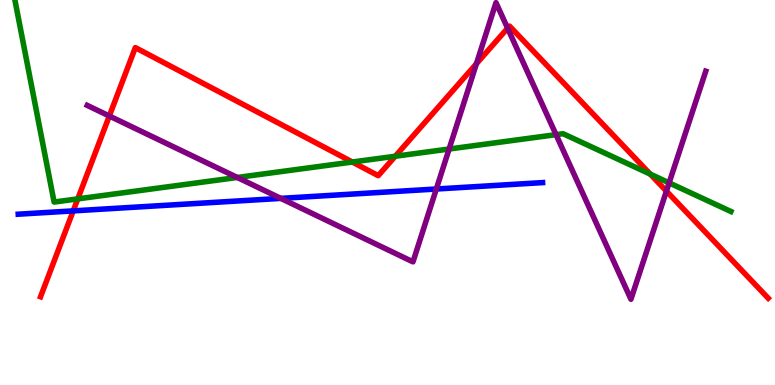[{'lines': ['blue', 'red'], 'intersections': [{'x': 0.945, 'y': 4.52}]}, {'lines': ['green', 'red'], 'intersections': [{'x': 1.0, 'y': 4.83}, {'x': 4.55, 'y': 5.79}, {'x': 5.1, 'y': 5.94}, {'x': 8.39, 'y': 5.48}]}, {'lines': ['purple', 'red'], 'intersections': [{'x': 1.41, 'y': 6.99}, {'x': 6.15, 'y': 8.34}, {'x': 6.55, 'y': 9.27}, {'x': 8.6, 'y': 5.04}]}, {'lines': ['blue', 'green'], 'intersections': []}, {'lines': ['blue', 'purple'], 'intersections': [{'x': 3.62, 'y': 4.85}, {'x': 5.63, 'y': 5.09}]}, {'lines': ['green', 'purple'], 'intersections': [{'x': 3.06, 'y': 5.39}, {'x': 5.8, 'y': 6.13}, {'x': 7.17, 'y': 6.5}, {'x': 8.63, 'y': 5.25}]}]